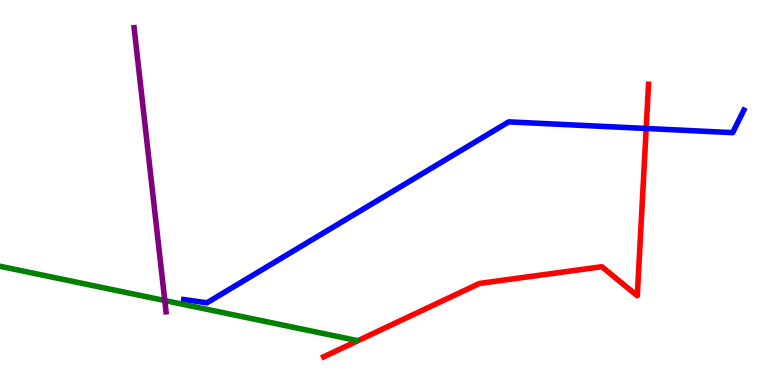[{'lines': ['blue', 'red'], 'intersections': [{'x': 8.34, 'y': 6.66}]}, {'lines': ['green', 'red'], 'intersections': []}, {'lines': ['purple', 'red'], 'intersections': []}, {'lines': ['blue', 'green'], 'intersections': []}, {'lines': ['blue', 'purple'], 'intersections': []}, {'lines': ['green', 'purple'], 'intersections': [{'x': 2.13, 'y': 2.19}]}]